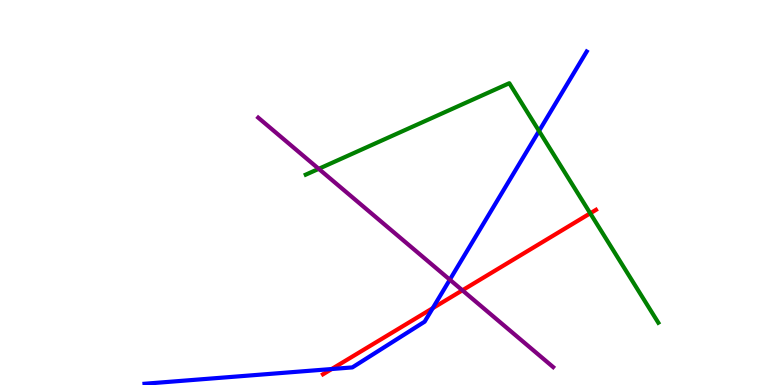[{'lines': ['blue', 'red'], 'intersections': [{'x': 4.28, 'y': 0.415}, {'x': 5.58, 'y': 2.0}]}, {'lines': ['green', 'red'], 'intersections': [{'x': 7.62, 'y': 4.46}]}, {'lines': ['purple', 'red'], 'intersections': [{'x': 5.97, 'y': 2.46}]}, {'lines': ['blue', 'green'], 'intersections': [{'x': 6.96, 'y': 6.6}]}, {'lines': ['blue', 'purple'], 'intersections': [{'x': 5.8, 'y': 2.74}]}, {'lines': ['green', 'purple'], 'intersections': [{'x': 4.11, 'y': 5.61}]}]